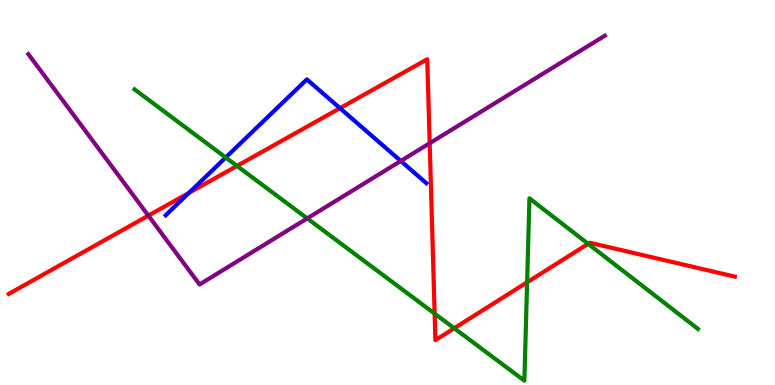[{'lines': ['blue', 'red'], 'intersections': [{'x': 2.44, 'y': 4.99}, {'x': 4.39, 'y': 7.19}]}, {'lines': ['green', 'red'], 'intersections': [{'x': 3.06, 'y': 5.69}, {'x': 5.61, 'y': 1.85}, {'x': 5.86, 'y': 1.47}, {'x': 6.8, 'y': 2.67}, {'x': 7.59, 'y': 3.67}]}, {'lines': ['purple', 'red'], 'intersections': [{'x': 1.91, 'y': 4.4}, {'x': 5.54, 'y': 6.28}]}, {'lines': ['blue', 'green'], 'intersections': [{'x': 2.91, 'y': 5.91}]}, {'lines': ['blue', 'purple'], 'intersections': [{'x': 5.17, 'y': 5.82}]}, {'lines': ['green', 'purple'], 'intersections': [{'x': 3.96, 'y': 4.33}]}]